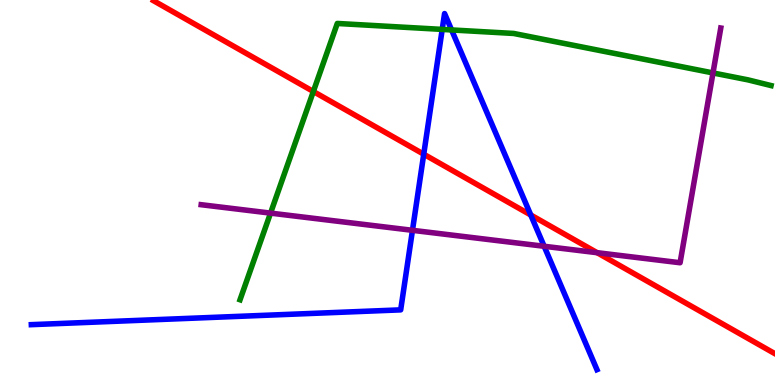[{'lines': ['blue', 'red'], 'intersections': [{'x': 5.47, 'y': 5.99}, {'x': 6.85, 'y': 4.42}]}, {'lines': ['green', 'red'], 'intersections': [{'x': 4.04, 'y': 7.62}]}, {'lines': ['purple', 'red'], 'intersections': [{'x': 7.71, 'y': 3.44}]}, {'lines': ['blue', 'green'], 'intersections': [{'x': 5.71, 'y': 9.24}, {'x': 5.83, 'y': 9.22}]}, {'lines': ['blue', 'purple'], 'intersections': [{'x': 5.32, 'y': 4.02}, {'x': 7.02, 'y': 3.6}]}, {'lines': ['green', 'purple'], 'intersections': [{'x': 3.49, 'y': 4.46}, {'x': 9.2, 'y': 8.11}]}]